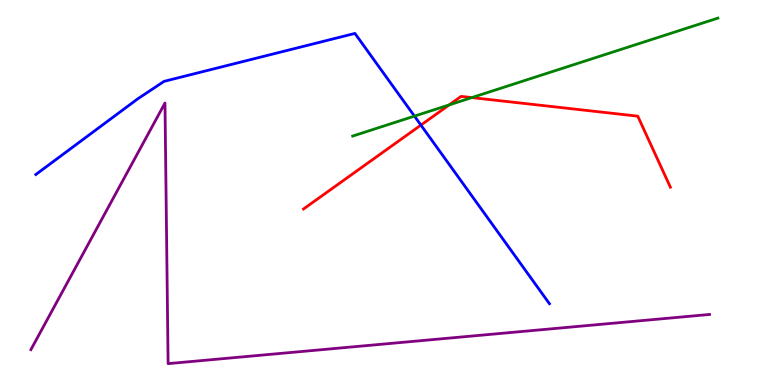[{'lines': ['blue', 'red'], 'intersections': [{'x': 5.43, 'y': 6.75}]}, {'lines': ['green', 'red'], 'intersections': [{'x': 5.8, 'y': 7.28}, {'x': 6.09, 'y': 7.47}]}, {'lines': ['purple', 'red'], 'intersections': []}, {'lines': ['blue', 'green'], 'intersections': [{'x': 5.35, 'y': 6.98}]}, {'lines': ['blue', 'purple'], 'intersections': []}, {'lines': ['green', 'purple'], 'intersections': []}]